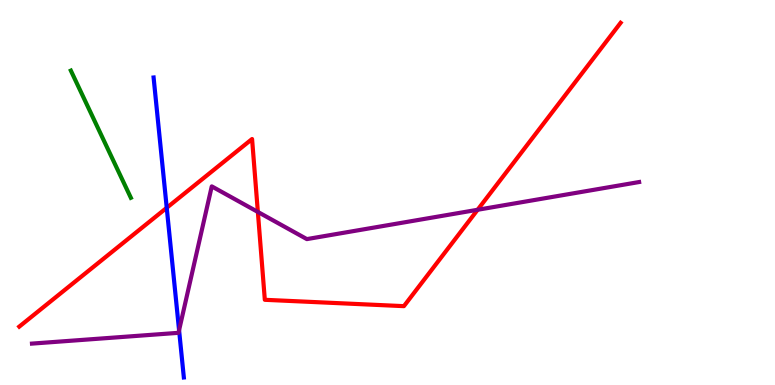[{'lines': ['blue', 'red'], 'intersections': [{'x': 2.15, 'y': 4.6}]}, {'lines': ['green', 'red'], 'intersections': []}, {'lines': ['purple', 'red'], 'intersections': [{'x': 3.33, 'y': 4.5}, {'x': 6.16, 'y': 4.55}]}, {'lines': ['blue', 'green'], 'intersections': []}, {'lines': ['blue', 'purple'], 'intersections': [{'x': 2.31, 'y': 1.42}]}, {'lines': ['green', 'purple'], 'intersections': []}]